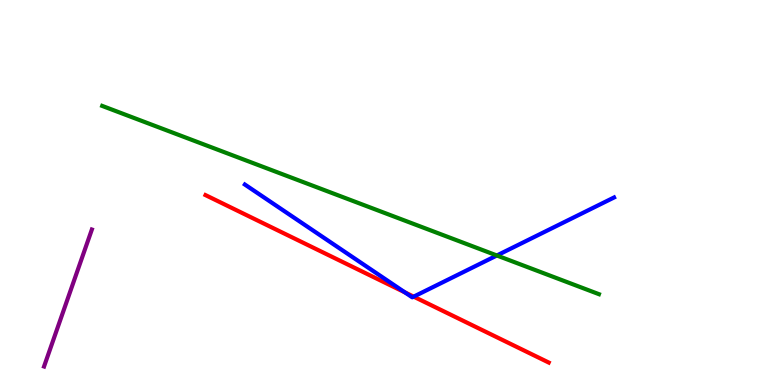[{'lines': ['blue', 'red'], 'intersections': [{'x': 5.22, 'y': 2.41}, {'x': 5.34, 'y': 2.29}]}, {'lines': ['green', 'red'], 'intersections': []}, {'lines': ['purple', 'red'], 'intersections': []}, {'lines': ['blue', 'green'], 'intersections': [{'x': 6.41, 'y': 3.36}]}, {'lines': ['blue', 'purple'], 'intersections': []}, {'lines': ['green', 'purple'], 'intersections': []}]